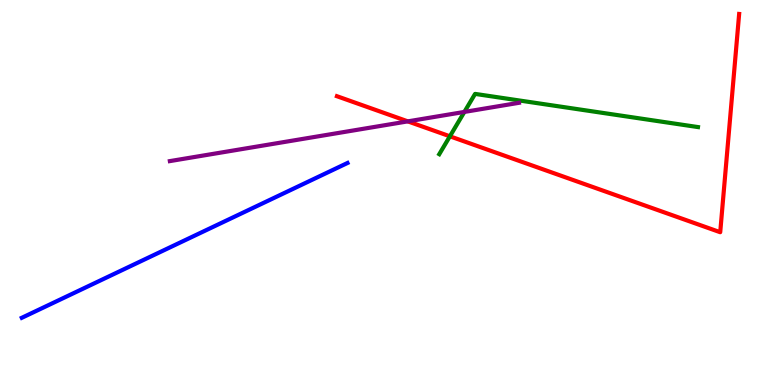[{'lines': ['blue', 'red'], 'intersections': []}, {'lines': ['green', 'red'], 'intersections': [{'x': 5.81, 'y': 6.46}]}, {'lines': ['purple', 'red'], 'intersections': [{'x': 5.26, 'y': 6.85}]}, {'lines': ['blue', 'green'], 'intersections': []}, {'lines': ['blue', 'purple'], 'intersections': []}, {'lines': ['green', 'purple'], 'intersections': [{'x': 5.99, 'y': 7.09}]}]